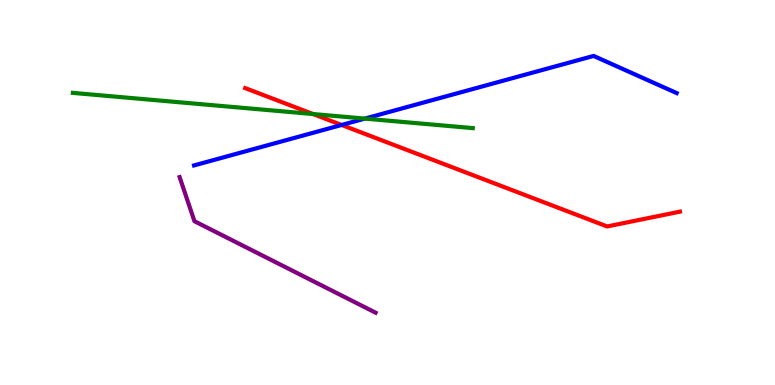[{'lines': ['blue', 'red'], 'intersections': [{'x': 4.41, 'y': 6.75}]}, {'lines': ['green', 'red'], 'intersections': [{'x': 4.04, 'y': 7.04}]}, {'lines': ['purple', 'red'], 'intersections': []}, {'lines': ['blue', 'green'], 'intersections': [{'x': 4.71, 'y': 6.92}]}, {'lines': ['blue', 'purple'], 'intersections': []}, {'lines': ['green', 'purple'], 'intersections': []}]